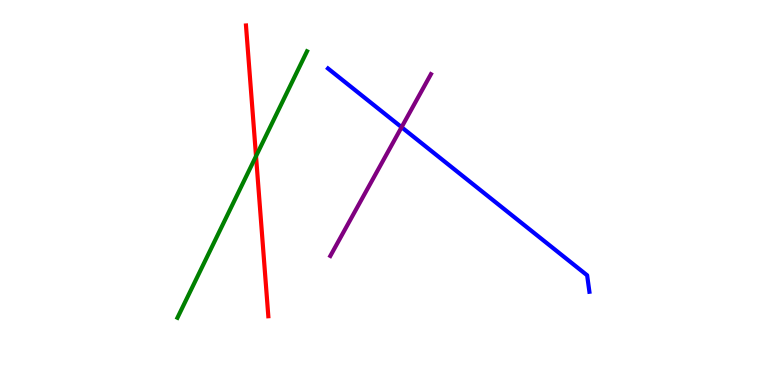[{'lines': ['blue', 'red'], 'intersections': []}, {'lines': ['green', 'red'], 'intersections': [{'x': 3.3, 'y': 5.94}]}, {'lines': ['purple', 'red'], 'intersections': []}, {'lines': ['blue', 'green'], 'intersections': []}, {'lines': ['blue', 'purple'], 'intersections': [{'x': 5.18, 'y': 6.7}]}, {'lines': ['green', 'purple'], 'intersections': []}]